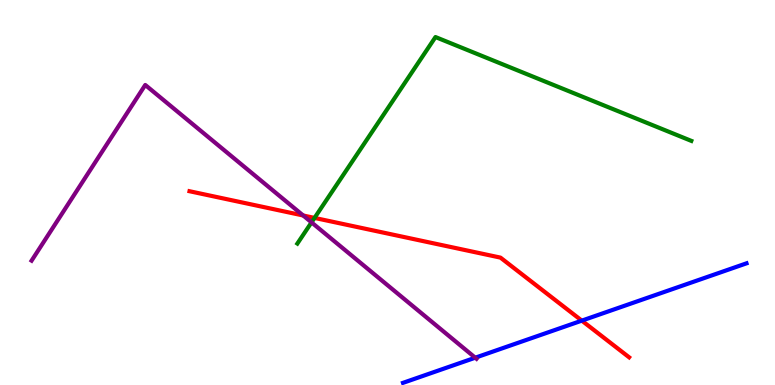[{'lines': ['blue', 'red'], 'intersections': [{'x': 7.51, 'y': 1.67}]}, {'lines': ['green', 'red'], 'intersections': [{'x': 4.06, 'y': 4.34}]}, {'lines': ['purple', 'red'], 'intersections': [{'x': 3.91, 'y': 4.4}]}, {'lines': ['blue', 'green'], 'intersections': []}, {'lines': ['blue', 'purple'], 'intersections': [{'x': 6.13, 'y': 0.709}]}, {'lines': ['green', 'purple'], 'intersections': [{'x': 4.02, 'y': 4.22}]}]